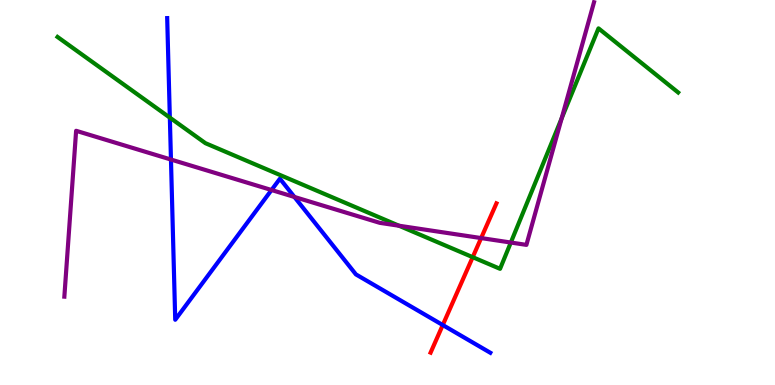[{'lines': ['blue', 'red'], 'intersections': [{'x': 5.71, 'y': 1.56}]}, {'lines': ['green', 'red'], 'intersections': [{'x': 6.1, 'y': 3.32}]}, {'lines': ['purple', 'red'], 'intersections': [{'x': 6.21, 'y': 3.82}]}, {'lines': ['blue', 'green'], 'intersections': [{'x': 2.19, 'y': 6.94}]}, {'lines': ['blue', 'purple'], 'intersections': [{'x': 2.21, 'y': 5.86}, {'x': 3.5, 'y': 5.06}, {'x': 3.8, 'y': 4.88}]}, {'lines': ['green', 'purple'], 'intersections': [{'x': 5.15, 'y': 4.14}, {'x': 6.59, 'y': 3.7}, {'x': 7.25, 'y': 6.93}]}]